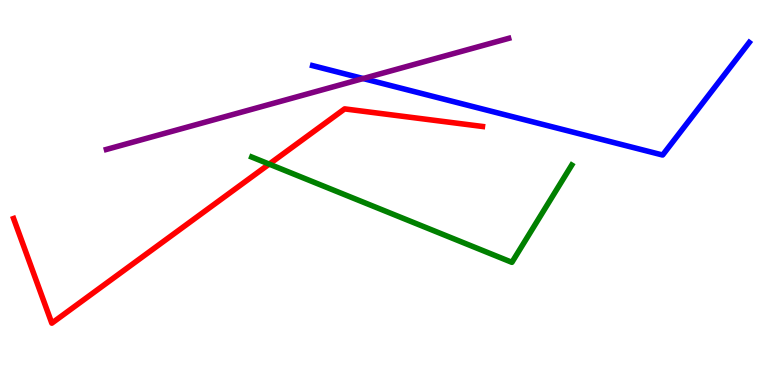[{'lines': ['blue', 'red'], 'intersections': []}, {'lines': ['green', 'red'], 'intersections': [{'x': 3.47, 'y': 5.74}]}, {'lines': ['purple', 'red'], 'intersections': []}, {'lines': ['blue', 'green'], 'intersections': []}, {'lines': ['blue', 'purple'], 'intersections': [{'x': 4.69, 'y': 7.96}]}, {'lines': ['green', 'purple'], 'intersections': []}]